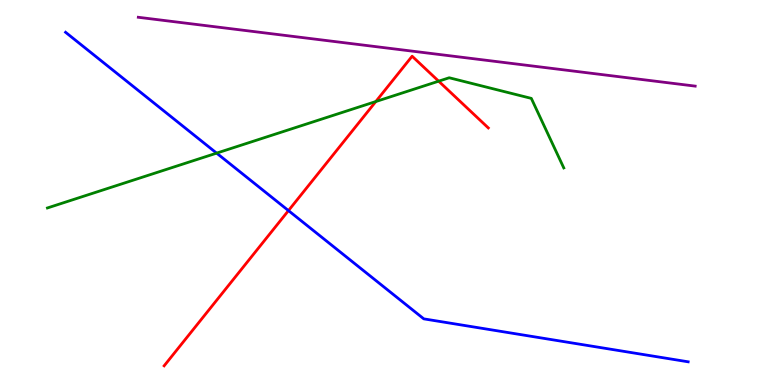[{'lines': ['blue', 'red'], 'intersections': [{'x': 3.72, 'y': 4.53}]}, {'lines': ['green', 'red'], 'intersections': [{'x': 4.85, 'y': 7.36}, {'x': 5.66, 'y': 7.89}]}, {'lines': ['purple', 'red'], 'intersections': []}, {'lines': ['blue', 'green'], 'intersections': [{'x': 2.8, 'y': 6.02}]}, {'lines': ['blue', 'purple'], 'intersections': []}, {'lines': ['green', 'purple'], 'intersections': []}]